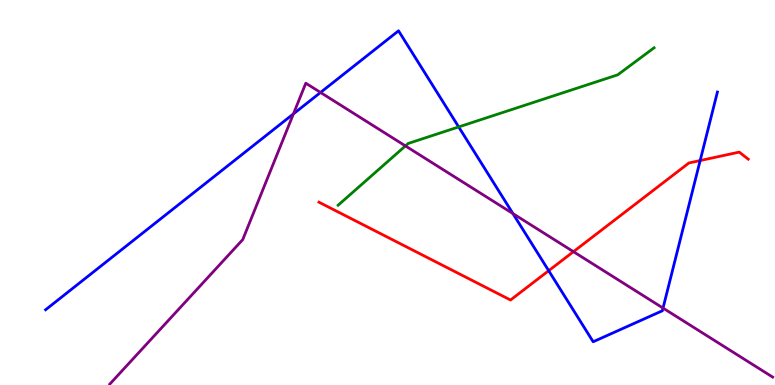[{'lines': ['blue', 'red'], 'intersections': [{'x': 7.08, 'y': 2.97}, {'x': 9.03, 'y': 5.83}]}, {'lines': ['green', 'red'], 'intersections': []}, {'lines': ['purple', 'red'], 'intersections': [{'x': 7.4, 'y': 3.46}]}, {'lines': ['blue', 'green'], 'intersections': [{'x': 5.92, 'y': 6.7}]}, {'lines': ['blue', 'purple'], 'intersections': [{'x': 3.79, 'y': 7.04}, {'x': 4.14, 'y': 7.6}, {'x': 6.62, 'y': 4.45}, {'x': 8.56, 'y': 2.0}]}, {'lines': ['green', 'purple'], 'intersections': [{'x': 5.23, 'y': 6.21}]}]